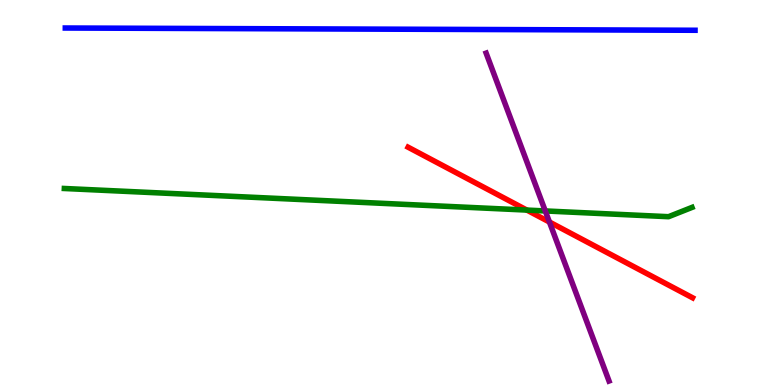[{'lines': ['blue', 'red'], 'intersections': []}, {'lines': ['green', 'red'], 'intersections': [{'x': 6.8, 'y': 4.54}]}, {'lines': ['purple', 'red'], 'intersections': [{'x': 7.09, 'y': 4.23}]}, {'lines': ['blue', 'green'], 'intersections': []}, {'lines': ['blue', 'purple'], 'intersections': []}, {'lines': ['green', 'purple'], 'intersections': [{'x': 7.04, 'y': 4.52}]}]